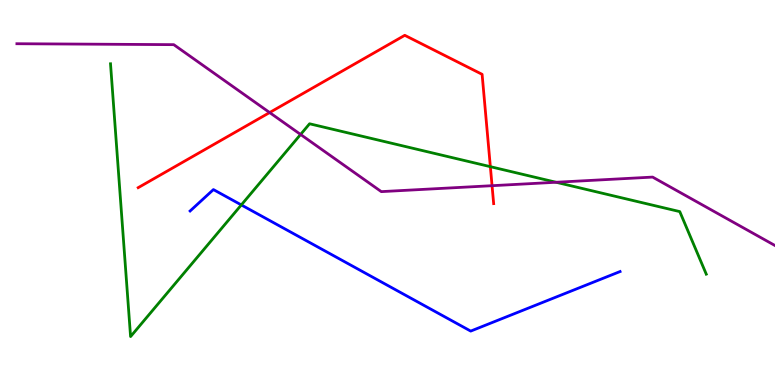[{'lines': ['blue', 'red'], 'intersections': []}, {'lines': ['green', 'red'], 'intersections': [{'x': 6.33, 'y': 5.67}]}, {'lines': ['purple', 'red'], 'intersections': [{'x': 3.48, 'y': 7.08}, {'x': 6.35, 'y': 5.18}]}, {'lines': ['blue', 'green'], 'intersections': [{'x': 3.11, 'y': 4.68}]}, {'lines': ['blue', 'purple'], 'intersections': []}, {'lines': ['green', 'purple'], 'intersections': [{'x': 3.88, 'y': 6.51}, {'x': 7.18, 'y': 5.27}]}]